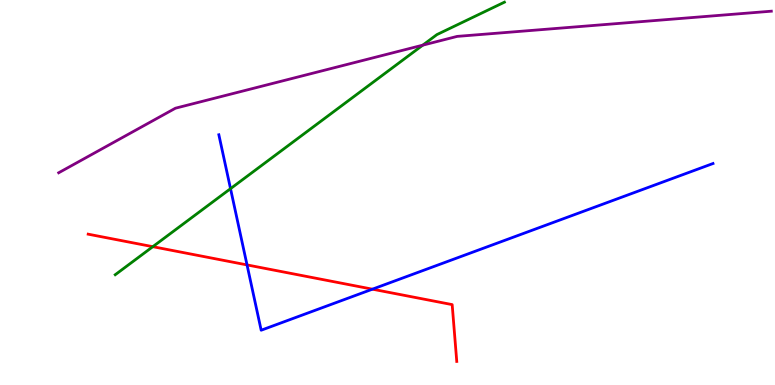[{'lines': ['blue', 'red'], 'intersections': [{'x': 3.19, 'y': 3.12}, {'x': 4.81, 'y': 2.49}]}, {'lines': ['green', 'red'], 'intersections': [{'x': 1.97, 'y': 3.59}]}, {'lines': ['purple', 'red'], 'intersections': []}, {'lines': ['blue', 'green'], 'intersections': [{'x': 2.97, 'y': 5.1}]}, {'lines': ['blue', 'purple'], 'intersections': []}, {'lines': ['green', 'purple'], 'intersections': [{'x': 5.45, 'y': 8.83}]}]